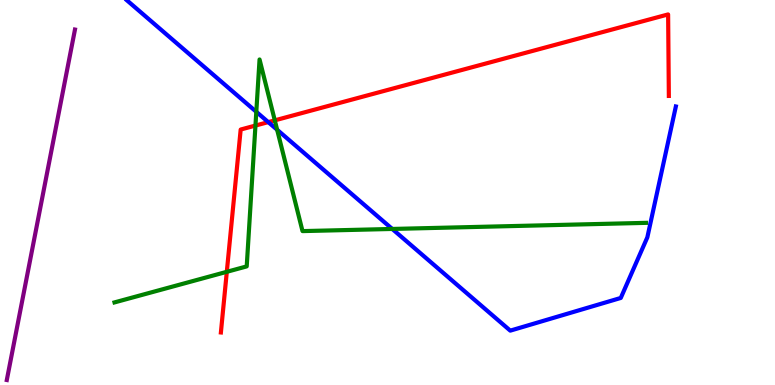[{'lines': ['blue', 'red'], 'intersections': [{'x': 3.46, 'y': 6.83}]}, {'lines': ['green', 'red'], 'intersections': [{'x': 2.93, 'y': 2.94}, {'x': 3.3, 'y': 6.74}, {'x': 3.55, 'y': 6.87}]}, {'lines': ['purple', 'red'], 'intersections': []}, {'lines': ['blue', 'green'], 'intersections': [{'x': 3.31, 'y': 7.1}, {'x': 3.58, 'y': 6.63}, {'x': 5.06, 'y': 4.05}]}, {'lines': ['blue', 'purple'], 'intersections': []}, {'lines': ['green', 'purple'], 'intersections': []}]